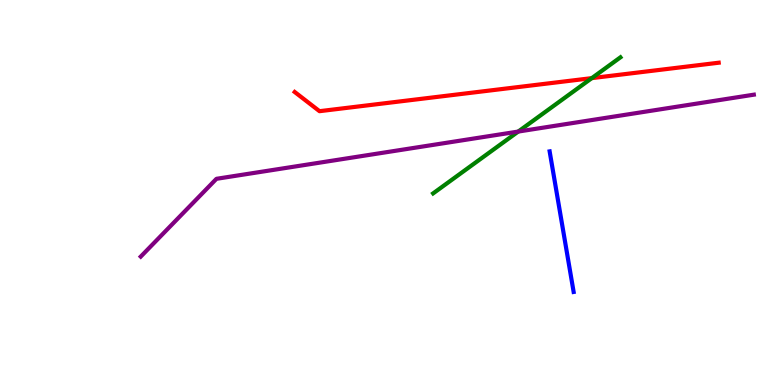[{'lines': ['blue', 'red'], 'intersections': []}, {'lines': ['green', 'red'], 'intersections': [{'x': 7.64, 'y': 7.97}]}, {'lines': ['purple', 'red'], 'intersections': []}, {'lines': ['blue', 'green'], 'intersections': []}, {'lines': ['blue', 'purple'], 'intersections': []}, {'lines': ['green', 'purple'], 'intersections': [{'x': 6.69, 'y': 6.58}]}]